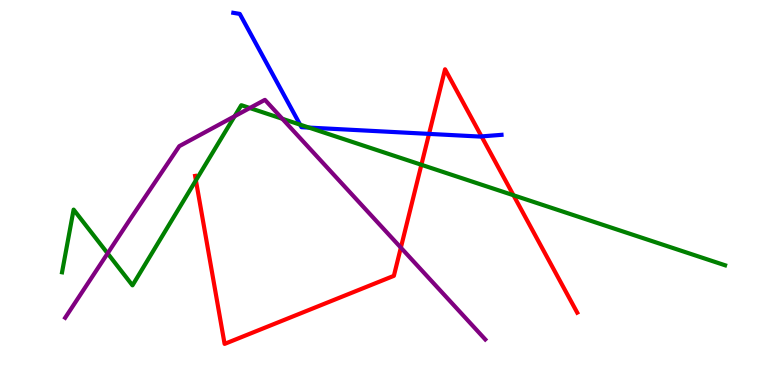[{'lines': ['blue', 'red'], 'intersections': [{'x': 5.54, 'y': 6.52}, {'x': 6.21, 'y': 6.46}]}, {'lines': ['green', 'red'], 'intersections': [{'x': 2.53, 'y': 5.32}, {'x': 5.44, 'y': 5.72}, {'x': 6.63, 'y': 4.93}]}, {'lines': ['purple', 'red'], 'intersections': [{'x': 5.17, 'y': 3.57}]}, {'lines': ['blue', 'green'], 'intersections': [{'x': 3.87, 'y': 6.76}, {'x': 3.99, 'y': 6.69}]}, {'lines': ['blue', 'purple'], 'intersections': []}, {'lines': ['green', 'purple'], 'intersections': [{'x': 1.39, 'y': 3.42}, {'x': 3.03, 'y': 6.98}, {'x': 3.22, 'y': 7.19}, {'x': 3.64, 'y': 6.92}]}]